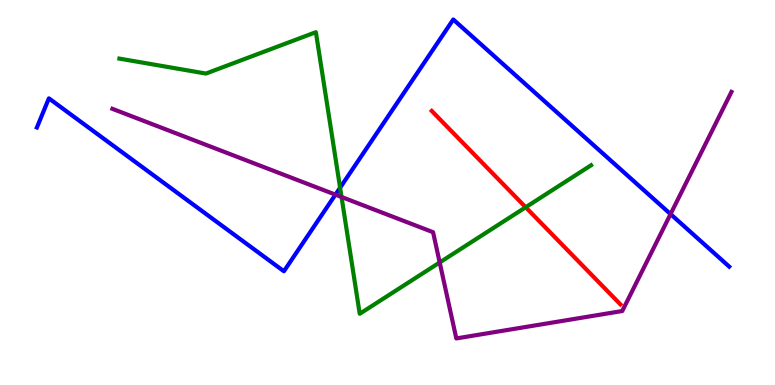[{'lines': ['blue', 'red'], 'intersections': []}, {'lines': ['green', 'red'], 'intersections': [{'x': 6.78, 'y': 4.62}]}, {'lines': ['purple', 'red'], 'intersections': []}, {'lines': ['blue', 'green'], 'intersections': [{'x': 4.39, 'y': 5.12}]}, {'lines': ['blue', 'purple'], 'intersections': [{'x': 4.33, 'y': 4.94}, {'x': 8.65, 'y': 4.44}]}, {'lines': ['green', 'purple'], 'intersections': [{'x': 4.41, 'y': 4.88}, {'x': 5.67, 'y': 3.18}]}]